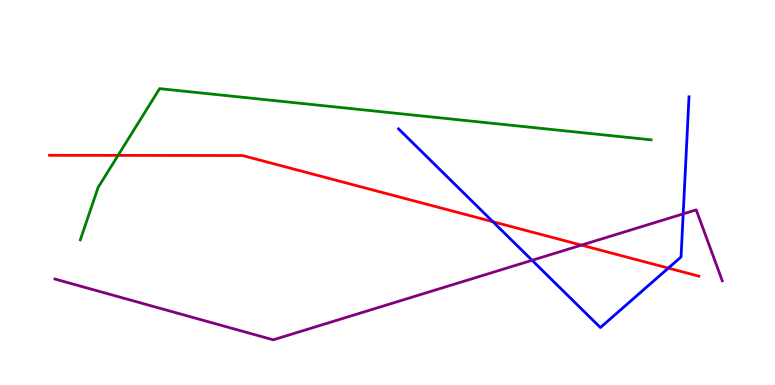[{'lines': ['blue', 'red'], 'intersections': [{'x': 6.36, 'y': 4.24}, {'x': 8.62, 'y': 3.04}]}, {'lines': ['green', 'red'], 'intersections': [{'x': 1.52, 'y': 5.96}]}, {'lines': ['purple', 'red'], 'intersections': [{'x': 7.5, 'y': 3.63}]}, {'lines': ['blue', 'green'], 'intersections': []}, {'lines': ['blue', 'purple'], 'intersections': [{'x': 6.87, 'y': 3.24}, {'x': 8.82, 'y': 4.44}]}, {'lines': ['green', 'purple'], 'intersections': []}]